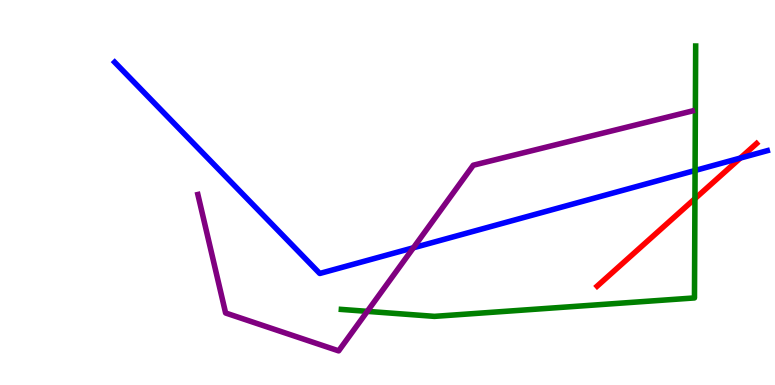[{'lines': ['blue', 'red'], 'intersections': [{'x': 9.55, 'y': 5.89}]}, {'lines': ['green', 'red'], 'intersections': [{'x': 8.97, 'y': 4.84}]}, {'lines': ['purple', 'red'], 'intersections': []}, {'lines': ['blue', 'green'], 'intersections': [{'x': 8.97, 'y': 5.57}]}, {'lines': ['blue', 'purple'], 'intersections': [{'x': 5.33, 'y': 3.56}]}, {'lines': ['green', 'purple'], 'intersections': [{'x': 4.74, 'y': 1.91}]}]